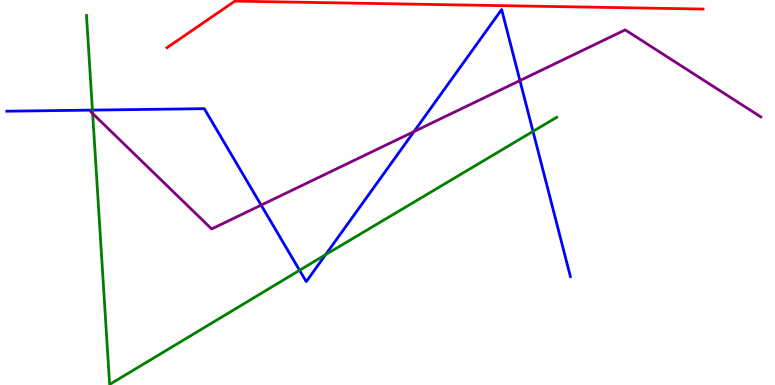[{'lines': ['blue', 'red'], 'intersections': []}, {'lines': ['green', 'red'], 'intersections': []}, {'lines': ['purple', 'red'], 'intersections': []}, {'lines': ['blue', 'green'], 'intersections': [{'x': 1.19, 'y': 7.14}, {'x': 3.87, 'y': 2.98}, {'x': 4.2, 'y': 3.39}, {'x': 6.88, 'y': 6.59}]}, {'lines': ['blue', 'purple'], 'intersections': [{'x': 3.37, 'y': 4.67}, {'x': 5.34, 'y': 6.58}, {'x': 6.71, 'y': 7.91}]}, {'lines': ['green', 'purple'], 'intersections': [{'x': 1.2, 'y': 7.05}]}]